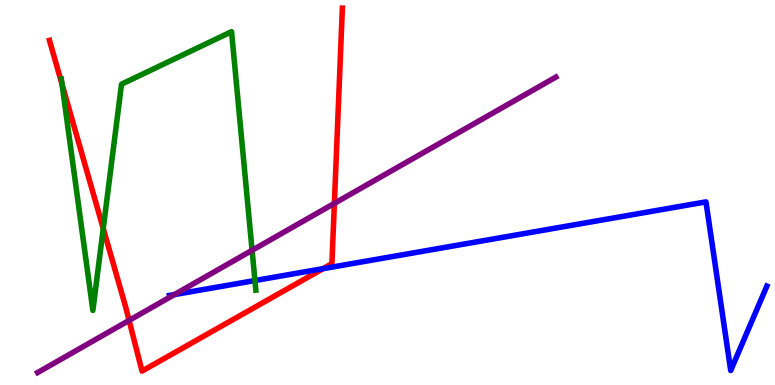[{'lines': ['blue', 'red'], 'intersections': [{'x': 4.17, 'y': 3.02}]}, {'lines': ['green', 'red'], 'intersections': [{'x': 0.801, 'y': 7.81}, {'x': 1.33, 'y': 4.06}]}, {'lines': ['purple', 'red'], 'intersections': [{'x': 1.67, 'y': 1.68}, {'x': 4.31, 'y': 4.72}]}, {'lines': ['blue', 'green'], 'intersections': [{'x': 3.29, 'y': 2.71}]}, {'lines': ['blue', 'purple'], 'intersections': [{'x': 2.25, 'y': 2.35}]}, {'lines': ['green', 'purple'], 'intersections': [{'x': 3.25, 'y': 3.5}]}]